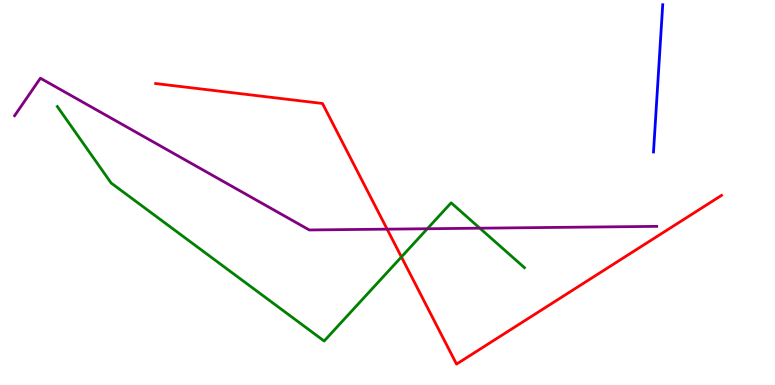[{'lines': ['blue', 'red'], 'intersections': []}, {'lines': ['green', 'red'], 'intersections': [{'x': 5.18, 'y': 3.33}]}, {'lines': ['purple', 'red'], 'intersections': [{'x': 5.0, 'y': 4.05}]}, {'lines': ['blue', 'green'], 'intersections': []}, {'lines': ['blue', 'purple'], 'intersections': []}, {'lines': ['green', 'purple'], 'intersections': [{'x': 5.51, 'y': 4.06}, {'x': 6.19, 'y': 4.07}]}]